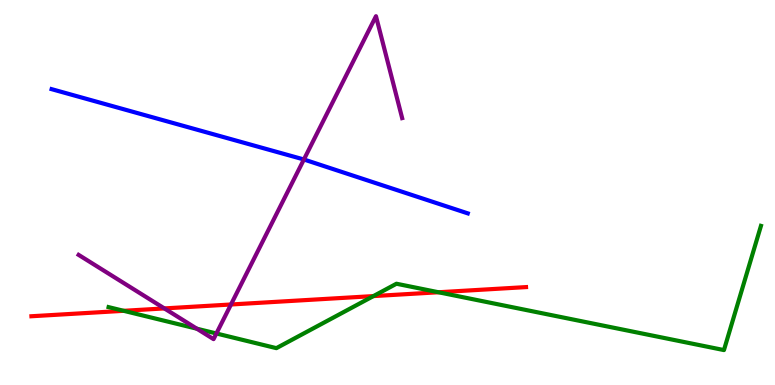[{'lines': ['blue', 'red'], 'intersections': []}, {'lines': ['green', 'red'], 'intersections': [{'x': 1.6, 'y': 1.93}, {'x': 4.82, 'y': 2.31}, {'x': 5.66, 'y': 2.41}]}, {'lines': ['purple', 'red'], 'intersections': [{'x': 2.12, 'y': 1.99}, {'x': 2.98, 'y': 2.09}]}, {'lines': ['blue', 'green'], 'intersections': []}, {'lines': ['blue', 'purple'], 'intersections': [{'x': 3.92, 'y': 5.86}]}, {'lines': ['green', 'purple'], 'intersections': [{'x': 2.54, 'y': 1.46}, {'x': 2.79, 'y': 1.34}]}]